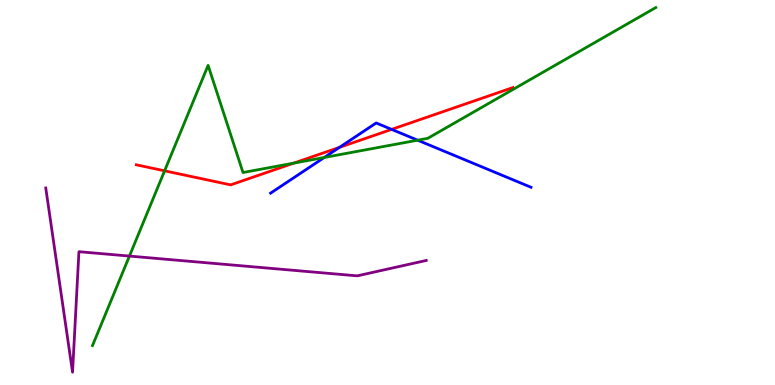[{'lines': ['blue', 'red'], 'intersections': [{'x': 4.38, 'y': 6.17}, {'x': 5.05, 'y': 6.64}]}, {'lines': ['green', 'red'], 'intersections': [{'x': 2.12, 'y': 5.56}, {'x': 3.79, 'y': 5.76}]}, {'lines': ['purple', 'red'], 'intersections': []}, {'lines': ['blue', 'green'], 'intersections': [{'x': 4.18, 'y': 5.91}, {'x': 5.39, 'y': 6.36}]}, {'lines': ['blue', 'purple'], 'intersections': []}, {'lines': ['green', 'purple'], 'intersections': [{'x': 1.67, 'y': 3.35}]}]